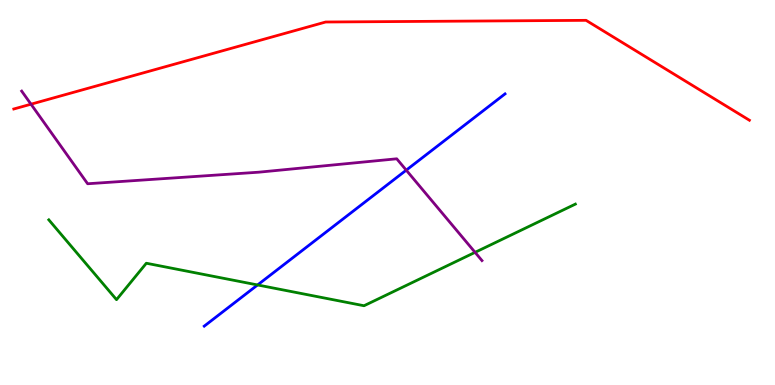[{'lines': ['blue', 'red'], 'intersections': []}, {'lines': ['green', 'red'], 'intersections': []}, {'lines': ['purple', 'red'], 'intersections': [{'x': 0.4, 'y': 7.29}]}, {'lines': ['blue', 'green'], 'intersections': [{'x': 3.32, 'y': 2.6}]}, {'lines': ['blue', 'purple'], 'intersections': [{'x': 5.24, 'y': 5.58}]}, {'lines': ['green', 'purple'], 'intersections': [{'x': 6.13, 'y': 3.45}]}]